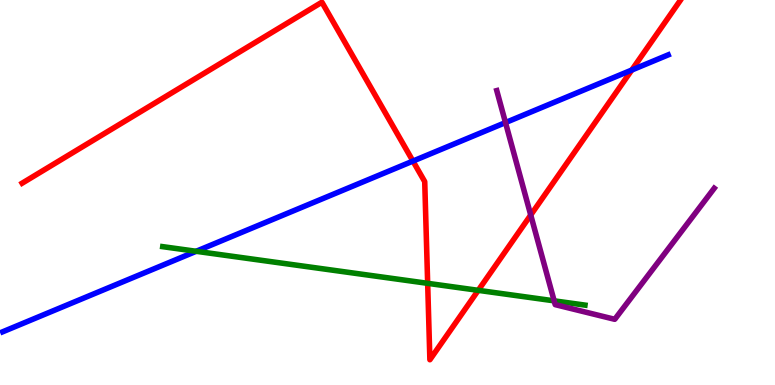[{'lines': ['blue', 'red'], 'intersections': [{'x': 5.33, 'y': 5.82}, {'x': 8.15, 'y': 8.18}]}, {'lines': ['green', 'red'], 'intersections': [{'x': 5.52, 'y': 2.64}, {'x': 6.17, 'y': 2.46}]}, {'lines': ['purple', 'red'], 'intersections': [{'x': 6.85, 'y': 4.41}]}, {'lines': ['blue', 'green'], 'intersections': [{'x': 2.53, 'y': 3.47}]}, {'lines': ['blue', 'purple'], 'intersections': [{'x': 6.52, 'y': 6.82}]}, {'lines': ['green', 'purple'], 'intersections': [{'x': 7.15, 'y': 2.19}]}]